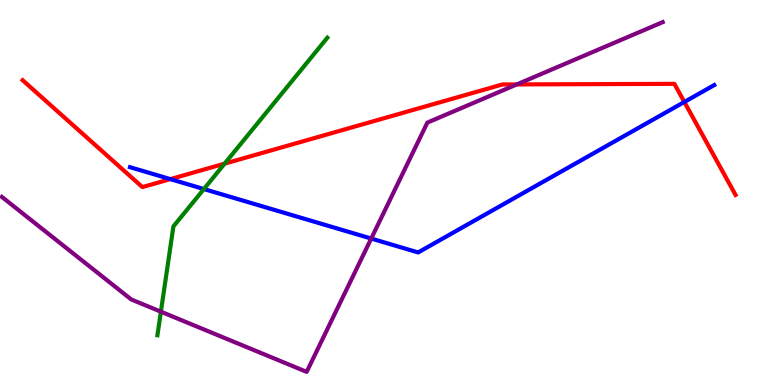[{'lines': ['blue', 'red'], 'intersections': [{'x': 2.2, 'y': 5.35}, {'x': 8.83, 'y': 7.35}]}, {'lines': ['green', 'red'], 'intersections': [{'x': 2.9, 'y': 5.75}]}, {'lines': ['purple', 'red'], 'intersections': [{'x': 6.67, 'y': 7.81}]}, {'lines': ['blue', 'green'], 'intersections': [{'x': 2.63, 'y': 5.09}]}, {'lines': ['blue', 'purple'], 'intersections': [{'x': 4.79, 'y': 3.8}]}, {'lines': ['green', 'purple'], 'intersections': [{'x': 2.08, 'y': 1.9}]}]